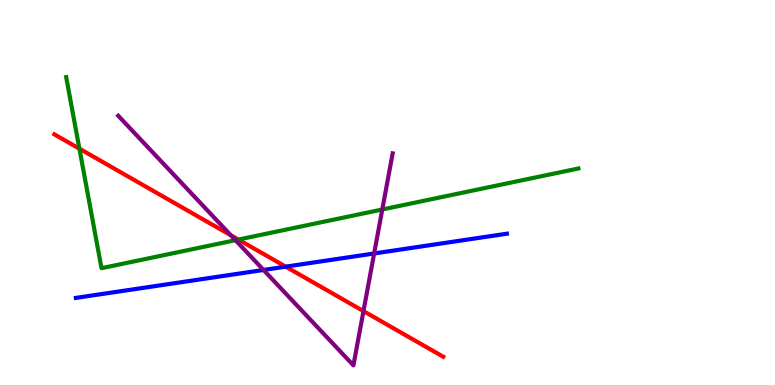[{'lines': ['blue', 'red'], 'intersections': [{'x': 3.69, 'y': 3.07}]}, {'lines': ['green', 'red'], 'intersections': [{'x': 1.02, 'y': 6.14}, {'x': 3.08, 'y': 3.78}]}, {'lines': ['purple', 'red'], 'intersections': [{'x': 2.98, 'y': 3.89}, {'x': 4.69, 'y': 1.92}]}, {'lines': ['blue', 'green'], 'intersections': []}, {'lines': ['blue', 'purple'], 'intersections': [{'x': 3.4, 'y': 2.99}, {'x': 4.83, 'y': 3.42}]}, {'lines': ['green', 'purple'], 'intersections': [{'x': 3.04, 'y': 3.76}, {'x': 4.93, 'y': 4.56}]}]